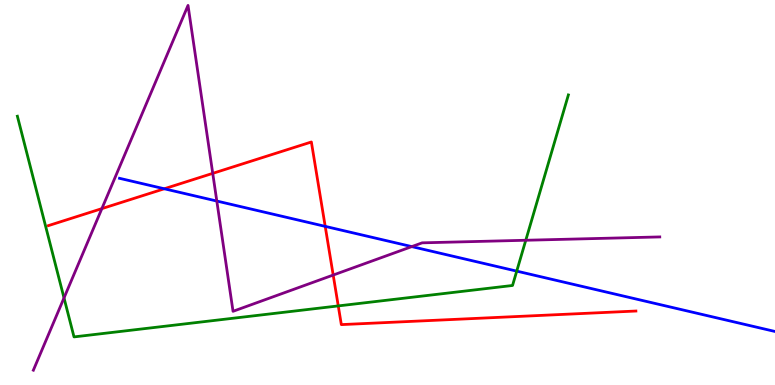[{'lines': ['blue', 'red'], 'intersections': [{'x': 2.12, 'y': 5.1}, {'x': 4.2, 'y': 4.12}]}, {'lines': ['green', 'red'], 'intersections': [{'x': 4.36, 'y': 2.05}]}, {'lines': ['purple', 'red'], 'intersections': [{'x': 1.31, 'y': 4.58}, {'x': 2.75, 'y': 5.5}, {'x': 4.3, 'y': 2.86}]}, {'lines': ['blue', 'green'], 'intersections': [{'x': 6.67, 'y': 2.96}]}, {'lines': ['blue', 'purple'], 'intersections': [{'x': 2.8, 'y': 4.78}, {'x': 5.31, 'y': 3.59}]}, {'lines': ['green', 'purple'], 'intersections': [{'x': 0.826, 'y': 2.26}, {'x': 6.78, 'y': 3.76}]}]